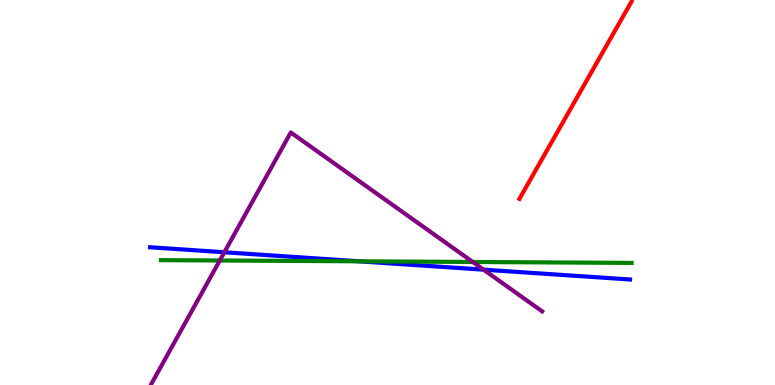[{'lines': ['blue', 'red'], 'intersections': []}, {'lines': ['green', 'red'], 'intersections': []}, {'lines': ['purple', 'red'], 'intersections': []}, {'lines': ['blue', 'green'], 'intersections': [{'x': 4.63, 'y': 3.21}]}, {'lines': ['blue', 'purple'], 'intersections': [{'x': 2.89, 'y': 3.45}, {'x': 6.24, 'y': 3.0}]}, {'lines': ['green', 'purple'], 'intersections': [{'x': 2.84, 'y': 3.23}, {'x': 6.1, 'y': 3.2}]}]